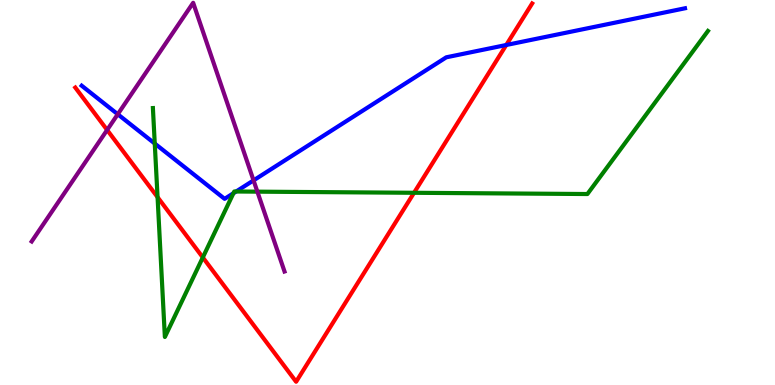[{'lines': ['blue', 'red'], 'intersections': [{'x': 6.53, 'y': 8.83}]}, {'lines': ['green', 'red'], 'intersections': [{'x': 2.03, 'y': 4.88}, {'x': 2.62, 'y': 3.31}, {'x': 5.34, 'y': 4.99}]}, {'lines': ['purple', 'red'], 'intersections': [{'x': 1.38, 'y': 6.62}]}, {'lines': ['blue', 'green'], 'intersections': [{'x': 2.0, 'y': 6.27}, {'x': 3.01, 'y': 4.98}, {'x': 3.05, 'y': 5.03}]}, {'lines': ['blue', 'purple'], 'intersections': [{'x': 1.52, 'y': 7.03}, {'x': 3.27, 'y': 5.31}]}, {'lines': ['green', 'purple'], 'intersections': [{'x': 3.32, 'y': 5.02}]}]